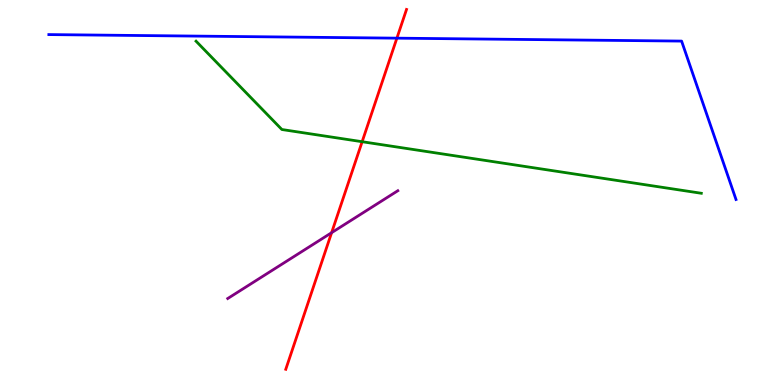[{'lines': ['blue', 'red'], 'intersections': [{'x': 5.12, 'y': 9.01}]}, {'lines': ['green', 'red'], 'intersections': [{'x': 4.67, 'y': 6.32}]}, {'lines': ['purple', 'red'], 'intersections': [{'x': 4.28, 'y': 3.96}]}, {'lines': ['blue', 'green'], 'intersections': []}, {'lines': ['blue', 'purple'], 'intersections': []}, {'lines': ['green', 'purple'], 'intersections': []}]